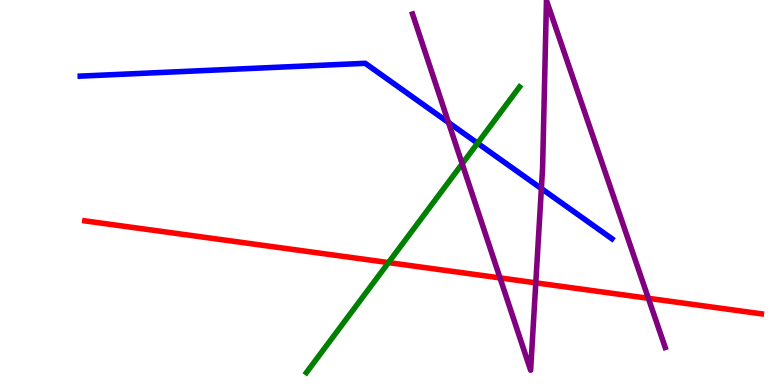[{'lines': ['blue', 'red'], 'intersections': []}, {'lines': ['green', 'red'], 'intersections': [{'x': 5.01, 'y': 3.18}]}, {'lines': ['purple', 'red'], 'intersections': [{'x': 6.45, 'y': 2.78}, {'x': 6.91, 'y': 2.65}, {'x': 8.37, 'y': 2.25}]}, {'lines': ['blue', 'green'], 'intersections': [{'x': 6.16, 'y': 6.28}]}, {'lines': ['blue', 'purple'], 'intersections': [{'x': 5.79, 'y': 6.82}, {'x': 6.99, 'y': 5.1}]}, {'lines': ['green', 'purple'], 'intersections': [{'x': 5.96, 'y': 5.75}]}]